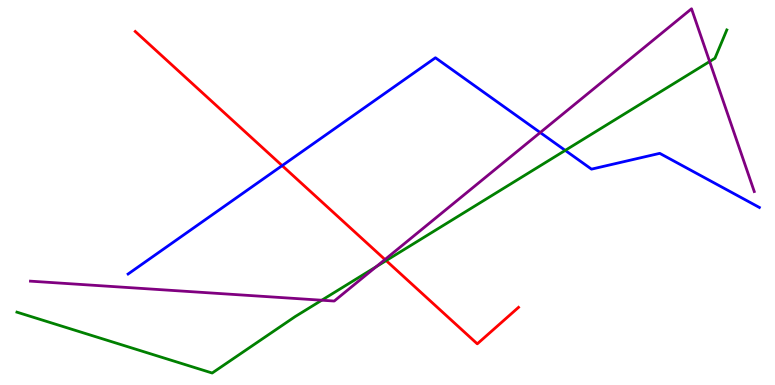[{'lines': ['blue', 'red'], 'intersections': [{'x': 3.64, 'y': 5.7}]}, {'lines': ['green', 'red'], 'intersections': [{'x': 4.98, 'y': 3.23}]}, {'lines': ['purple', 'red'], 'intersections': [{'x': 4.97, 'y': 3.26}]}, {'lines': ['blue', 'green'], 'intersections': [{'x': 7.29, 'y': 6.09}]}, {'lines': ['blue', 'purple'], 'intersections': [{'x': 6.97, 'y': 6.56}]}, {'lines': ['green', 'purple'], 'intersections': [{'x': 4.15, 'y': 2.2}, {'x': 4.85, 'y': 3.07}, {'x': 9.16, 'y': 8.4}]}]